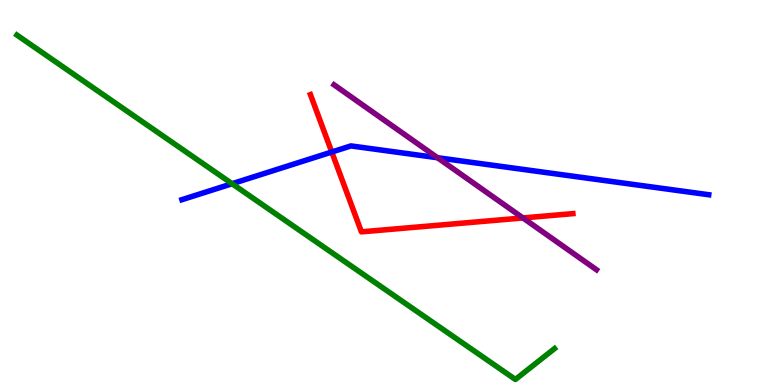[{'lines': ['blue', 'red'], 'intersections': [{'x': 4.28, 'y': 6.05}]}, {'lines': ['green', 'red'], 'intersections': []}, {'lines': ['purple', 'red'], 'intersections': [{'x': 6.75, 'y': 4.34}]}, {'lines': ['blue', 'green'], 'intersections': [{'x': 2.99, 'y': 5.23}]}, {'lines': ['blue', 'purple'], 'intersections': [{'x': 5.65, 'y': 5.9}]}, {'lines': ['green', 'purple'], 'intersections': []}]